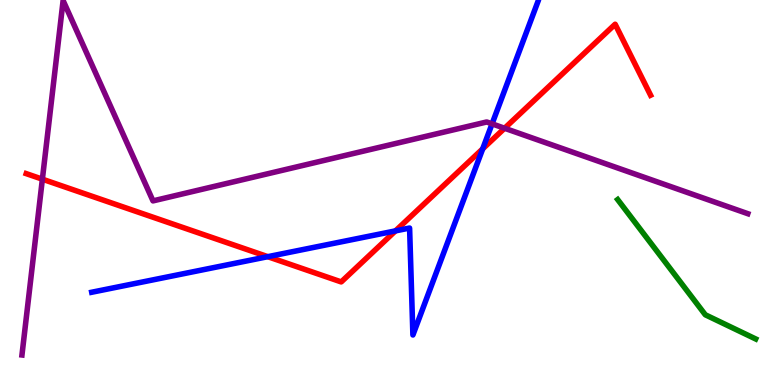[{'lines': ['blue', 'red'], 'intersections': [{'x': 3.46, 'y': 3.33}, {'x': 5.1, 'y': 4.0}, {'x': 6.23, 'y': 6.13}]}, {'lines': ['green', 'red'], 'intersections': []}, {'lines': ['purple', 'red'], 'intersections': [{'x': 0.547, 'y': 5.35}, {'x': 6.51, 'y': 6.67}]}, {'lines': ['blue', 'green'], 'intersections': []}, {'lines': ['blue', 'purple'], 'intersections': [{'x': 6.35, 'y': 6.78}]}, {'lines': ['green', 'purple'], 'intersections': []}]